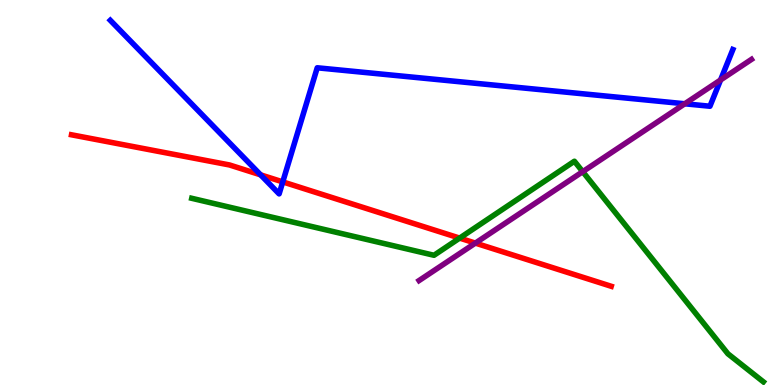[{'lines': ['blue', 'red'], 'intersections': [{'x': 3.36, 'y': 5.46}, {'x': 3.65, 'y': 5.28}]}, {'lines': ['green', 'red'], 'intersections': [{'x': 5.93, 'y': 3.82}]}, {'lines': ['purple', 'red'], 'intersections': [{'x': 6.13, 'y': 3.69}]}, {'lines': ['blue', 'green'], 'intersections': []}, {'lines': ['blue', 'purple'], 'intersections': [{'x': 8.84, 'y': 7.3}, {'x': 9.3, 'y': 7.92}]}, {'lines': ['green', 'purple'], 'intersections': [{'x': 7.52, 'y': 5.54}]}]